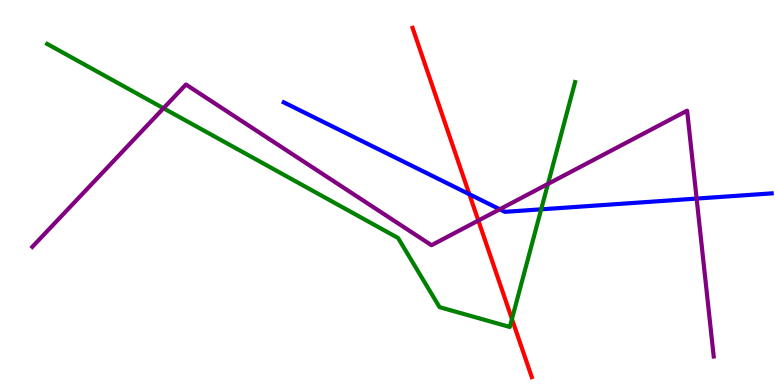[{'lines': ['blue', 'red'], 'intersections': [{'x': 6.06, 'y': 4.96}]}, {'lines': ['green', 'red'], 'intersections': [{'x': 6.61, 'y': 1.71}]}, {'lines': ['purple', 'red'], 'intersections': [{'x': 6.17, 'y': 4.27}]}, {'lines': ['blue', 'green'], 'intersections': [{'x': 6.98, 'y': 4.56}]}, {'lines': ['blue', 'purple'], 'intersections': [{'x': 6.45, 'y': 4.56}, {'x': 8.99, 'y': 4.84}]}, {'lines': ['green', 'purple'], 'intersections': [{'x': 2.11, 'y': 7.19}, {'x': 7.07, 'y': 5.22}]}]